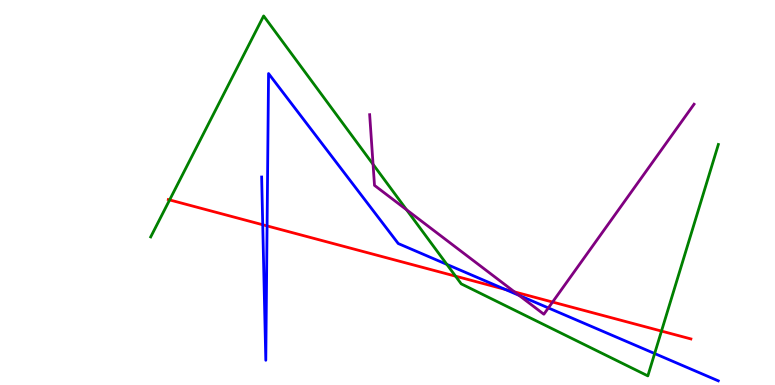[{'lines': ['blue', 'red'], 'intersections': [{'x': 3.39, 'y': 4.16}, {'x': 3.45, 'y': 4.13}, {'x': 6.52, 'y': 2.48}]}, {'lines': ['green', 'red'], 'intersections': [{'x': 2.19, 'y': 4.81}, {'x': 5.88, 'y': 2.83}, {'x': 8.54, 'y': 1.4}]}, {'lines': ['purple', 'red'], 'intersections': [{'x': 6.64, 'y': 2.42}, {'x': 7.13, 'y': 2.15}]}, {'lines': ['blue', 'green'], 'intersections': [{'x': 5.77, 'y': 3.13}, {'x': 8.45, 'y': 0.817}]}, {'lines': ['blue', 'purple'], 'intersections': [{'x': 6.7, 'y': 2.33}, {'x': 7.08, 'y': 2.0}]}, {'lines': ['green', 'purple'], 'intersections': [{'x': 4.81, 'y': 5.73}, {'x': 5.25, 'y': 4.55}]}]